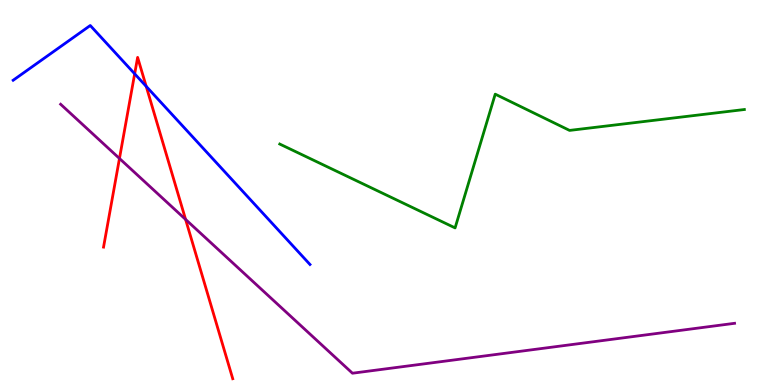[{'lines': ['blue', 'red'], 'intersections': [{'x': 1.74, 'y': 8.08}, {'x': 1.89, 'y': 7.76}]}, {'lines': ['green', 'red'], 'intersections': []}, {'lines': ['purple', 'red'], 'intersections': [{'x': 1.54, 'y': 5.88}, {'x': 2.39, 'y': 4.3}]}, {'lines': ['blue', 'green'], 'intersections': []}, {'lines': ['blue', 'purple'], 'intersections': []}, {'lines': ['green', 'purple'], 'intersections': []}]